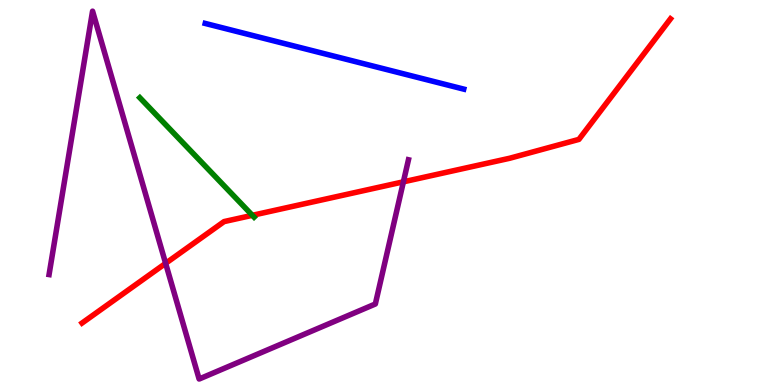[{'lines': ['blue', 'red'], 'intersections': []}, {'lines': ['green', 'red'], 'intersections': [{'x': 3.26, 'y': 4.41}]}, {'lines': ['purple', 'red'], 'intersections': [{'x': 2.14, 'y': 3.16}, {'x': 5.21, 'y': 5.28}]}, {'lines': ['blue', 'green'], 'intersections': []}, {'lines': ['blue', 'purple'], 'intersections': []}, {'lines': ['green', 'purple'], 'intersections': []}]